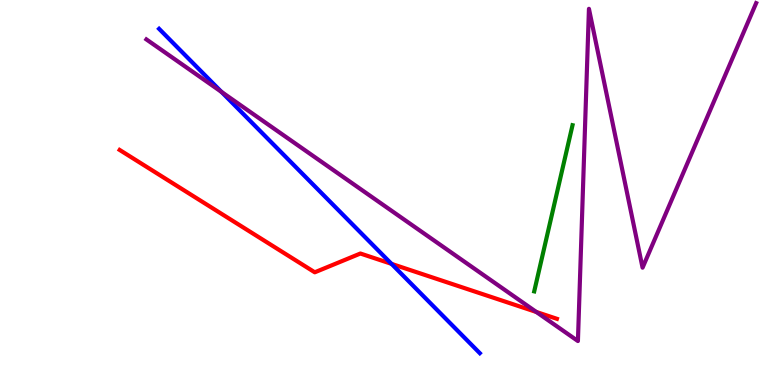[{'lines': ['blue', 'red'], 'intersections': [{'x': 5.05, 'y': 3.15}]}, {'lines': ['green', 'red'], 'intersections': []}, {'lines': ['purple', 'red'], 'intersections': [{'x': 6.92, 'y': 1.9}]}, {'lines': ['blue', 'green'], 'intersections': []}, {'lines': ['blue', 'purple'], 'intersections': [{'x': 2.86, 'y': 7.61}]}, {'lines': ['green', 'purple'], 'intersections': []}]